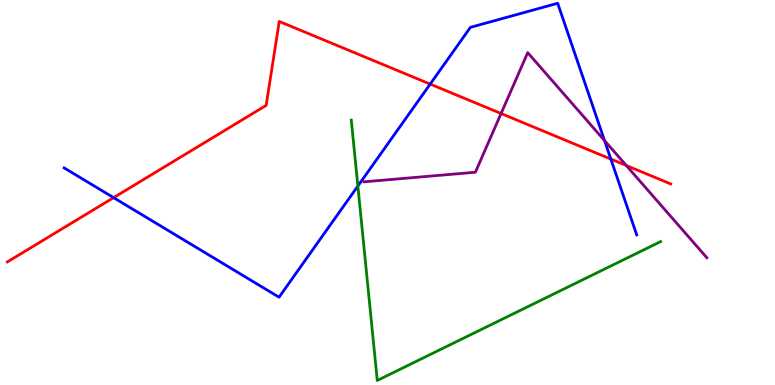[{'lines': ['blue', 'red'], 'intersections': [{'x': 1.47, 'y': 4.87}, {'x': 5.55, 'y': 7.82}, {'x': 7.88, 'y': 5.87}]}, {'lines': ['green', 'red'], 'intersections': []}, {'lines': ['purple', 'red'], 'intersections': [{'x': 6.47, 'y': 7.05}, {'x': 8.08, 'y': 5.7}]}, {'lines': ['blue', 'green'], 'intersections': [{'x': 4.62, 'y': 5.17}]}, {'lines': ['blue', 'purple'], 'intersections': [{'x': 7.8, 'y': 6.35}]}, {'lines': ['green', 'purple'], 'intersections': []}]